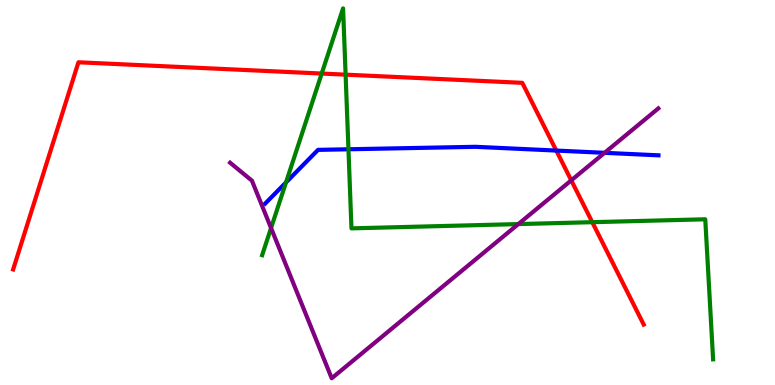[{'lines': ['blue', 'red'], 'intersections': [{'x': 7.18, 'y': 6.09}]}, {'lines': ['green', 'red'], 'intersections': [{'x': 4.15, 'y': 8.09}, {'x': 4.46, 'y': 8.06}, {'x': 7.64, 'y': 4.23}]}, {'lines': ['purple', 'red'], 'intersections': [{'x': 7.37, 'y': 5.32}]}, {'lines': ['blue', 'green'], 'intersections': [{'x': 3.69, 'y': 5.26}, {'x': 4.5, 'y': 6.12}]}, {'lines': ['blue', 'purple'], 'intersections': [{'x': 7.8, 'y': 6.03}]}, {'lines': ['green', 'purple'], 'intersections': [{'x': 3.5, 'y': 4.08}, {'x': 6.69, 'y': 4.18}]}]